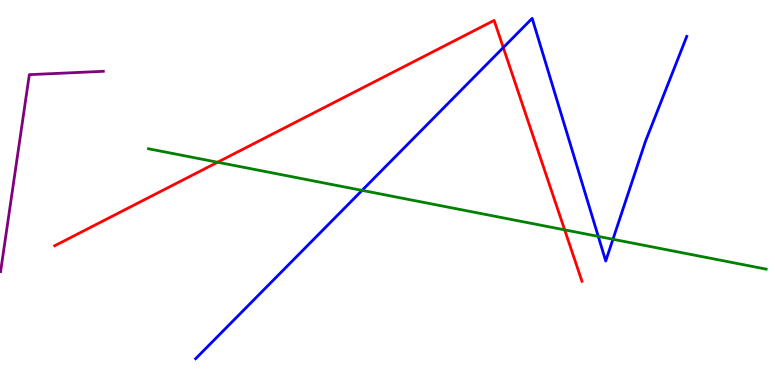[{'lines': ['blue', 'red'], 'intersections': [{'x': 6.49, 'y': 8.76}]}, {'lines': ['green', 'red'], 'intersections': [{'x': 2.81, 'y': 5.79}, {'x': 7.29, 'y': 4.03}]}, {'lines': ['purple', 'red'], 'intersections': []}, {'lines': ['blue', 'green'], 'intersections': [{'x': 4.67, 'y': 5.05}, {'x': 7.72, 'y': 3.86}, {'x': 7.91, 'y': 3.79}]}, {'lines': ['blue', 'purple'], 'intersections': []}, {'lines': ['green', 'purple'], 'intersections': []}]